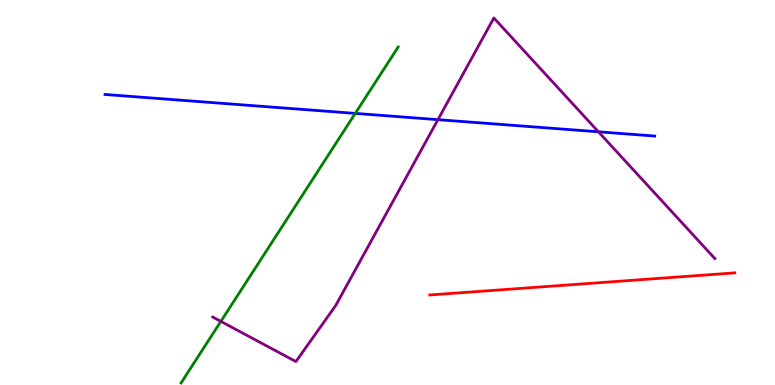[{'lines': ['blue', 'red'], 'intersections': []}, {'lines': ['green', 'red'], 'intersections': []}, {'lines': ['purple', 'red'], 'intersections': []}, {'lines': ['blue', 'green'], 'intersections': [{'x': 4.58, 'y': 7.05}]}, {'lines': ['blue', 'purple'], 'intersections': [{'x': 5.65, 'y': 6.89}, {'x': 7.72, 'y': 6.58}]}, {'lines': ['green', 'purple'], 'intersections': [{'x': 2.85, 'y': 1.65}]}]